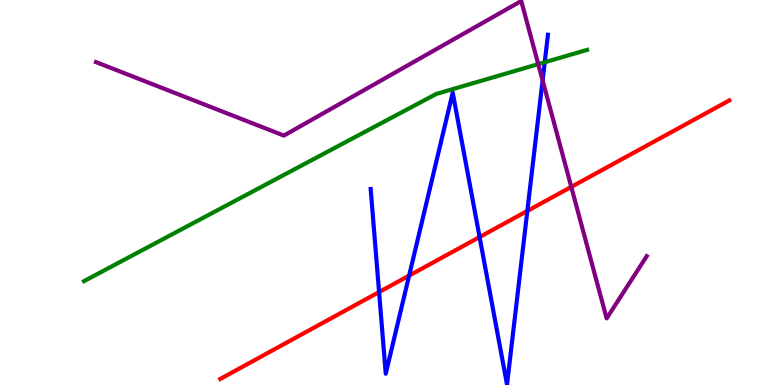[{'lines': ['blue', 'red'], 'intersections': [{'x': 4.89, 'y': 2.41}, {'x': 5.28, 'y': 2.84}, {'x': 6.19, 'y': 3.84}, {'x': 6.8, 'y': 4.52}]}, {'lines': ['green', 'red'], 'intersections': []}, {'lines': ['purple', 'red'], 'intersections': [{'x': 7.37, 'y': 5.15}]}, {'lines': ['blue', 'green'], 'intersections': [{'x': 7.03, 'y': 8.38}]}, {'lines': ['blue', 'purple'], 'intersections': [{'x': 7.0, 'y': 7.91}]}, {'lines': ['green', 'purple'], 'intersections': [{'x': 6.95, 'y': 8.33}]}]